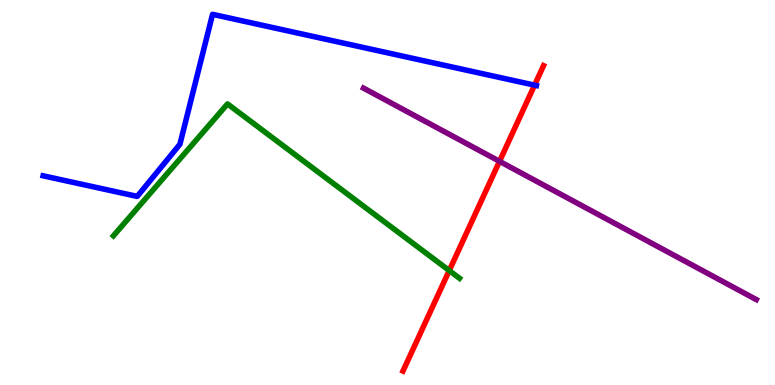[{'lines': ['blue', 'red'], 'intersections': [{'x': 6.9, 'y': 7.79}]}, {'lines': ['green', 'red'], 'intersections': [{'x': 5.8, 'y': 2.97}]}, {'lines': ['purple', 'red'], 'intersections': [{'x': 6.45, 'y': 5.81}]}, {'lines': ['blue', 'green'], 'intersections': []}, {'lines': ['blue', 'purple'], 'intersections': []}, {'lines': ['green', 'purple'], 'intersections': []}]